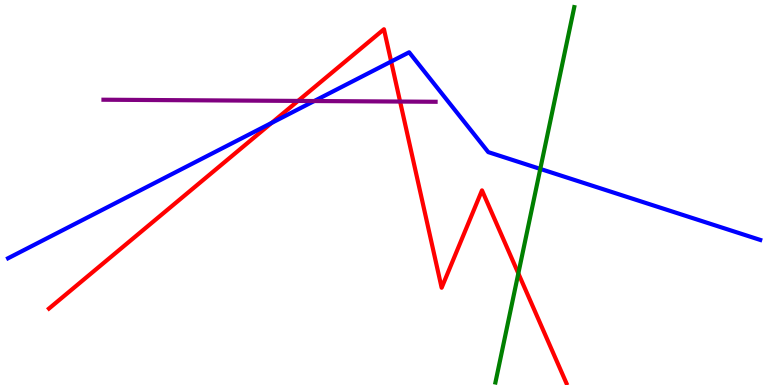[{'lines': ['blue', 'red'], 'intersections': [{'x': 3.5, 'y': 6.81}, {'x': 5.05, 'y': 8.4}]}, {'lines': ['green', 'red'], 'intersections': [{'x': 6.69, 'y': 2.9}]}, {'lines': ['purple', 'red'], 'intersections': [{'x': 3.85, 'y': 7.38}, {'x': 5.16, 'y': 7.36}]}, {'lines': ['blue', 'green'], 'intersections': [{'x': 6.97, 'y': 5.61}]}, {'lines': ['blue', 'purple'], 'intersections': [{'x': 4.05, 'y': 7.38}]}, {'lines': ['green', 'purple'], 'intersections': []}]